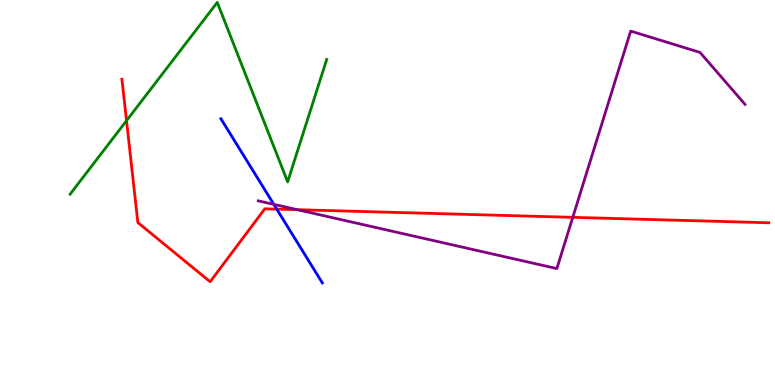[{'lines': ['blue', 'red'], 'intersections': [{'x': 3.57, 'y': 4.57}]}, {'lines': ['green', 'red'], 'intersections': [{'x': 1.63, 'y': 6.87}]}, {'lines': ['purple', 'red'], 'intersections': [{'x': 3.84, 'y': 4.55}, {'x': 7.39, 'y': 4.35}]}, {'lines': ['blue', 'green'], 'intersections': []}, {'lines': ['blue', 'purple'], 'intersections': [{'x': 3.53, 'y': 4.69}]}, {'lines': ['green', 'purple'], 'intersections': []}]